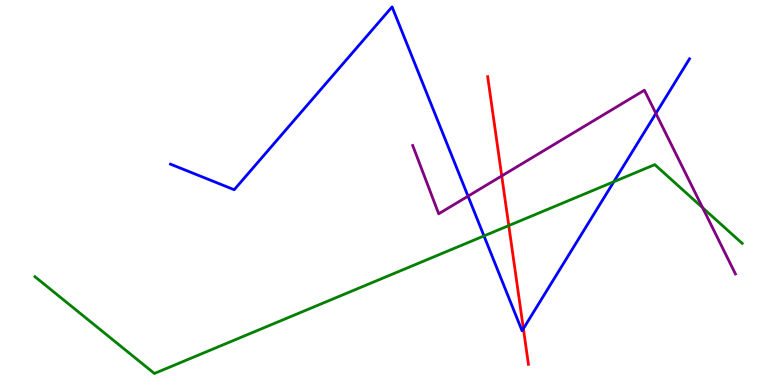[{'lines': ['blue', 'red'], 'intersections': [{'x': 6.75, 'y': 1.46}]}, {'lines': ['green', 'red'], 'intersections': [{'x': 6.56, 'y': 4.14}]}, {'lines': ['purple', 'red'], 'intersections': [{'x': 6.47, 'y': 5.43}]}, {'lines': ['blue', 'green'], 'intersections': [{'x': 6.24, 'y': 3.87}, {'x': 7.92, 'y': 5.28}]}, {'lines': ['blue', 'purple'], 'intersections': [{'x': 6.04, 'y': 4.9}, {'x': 8.46, 'y': 7.05}]}, {'lines': ['green', 'purple'], 'intersections': [{'x': 9.07, 'y': 4.6}]}]